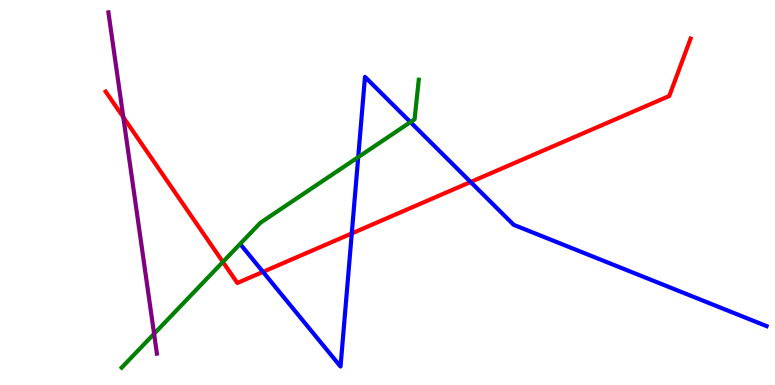[{'lines': ['blue', 'red'], 'intersections': [{'x': 3.39, 'y': 2.94}, {'x': 4.54, 'y': 3.94}, {'x': 6.07, 'y': 5.27}]}, {'lines': ['green', 'red'], 'intersections': [{'x': 2.88, 'y': 3.2}]}, {'lines': ['purple', 'red'], 'intersections': [{'x': 1.59, 'y': 6.96}]}, {'lines': ['blue', 'green'], 'intersections': [{'x': 4.62, 'y': 5.92}, {'x': 5.3, 'y': 6.83}]}, {'lines': ['blue', 'purple'], 'intersections': []}, {'lines': ['green', 'purple'], 'intersections': [{'x': 1.99, 'y': 1.33}]}]